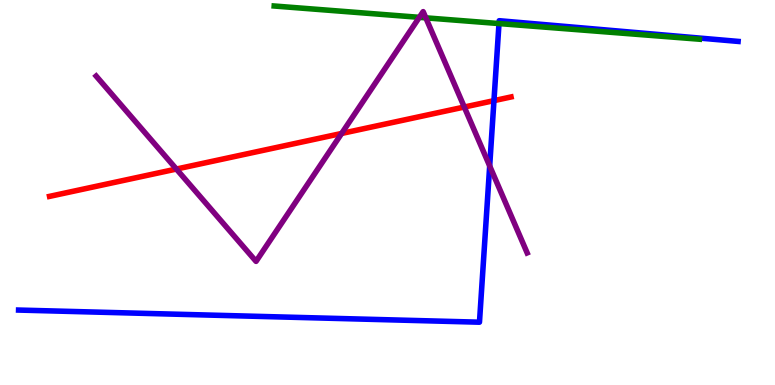[{'lines': ['blue', 'red'], 'intersections': [{'x': 6.37, 'y': 7.39}]}, {'lines': ['green', 'red'], 'intersections': []}, {'lines': ['purple', 'red'], 'intersections': [{'x': 2.28, 'y': 5.61}, {'x': 4.41, 'y': 6.53}, {'x': 5.99, 'y': 7.22}]}, {'lines': ['blue', 'green'], 'intersections': [{'x': 6.44, 'y': 9.39}]}, {'lines': ['blue', 'purple'], 'intersections': [{'x': 6.32, 'y': 5.69}]}, {'lines': ['green', 'purple'], 'intersections': [{'x': 5.41, 'y': 9.55}, {'x': 5.49, 'y': 9.54}]}]